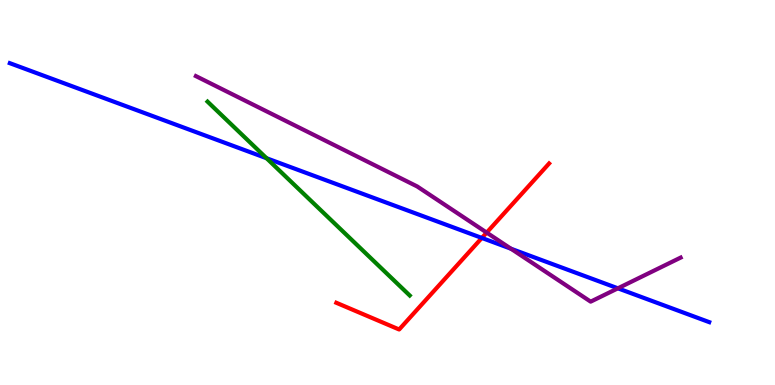[{'lines': ['blue', 'red'], 'intersections': [{'x': 6.22, 'y': 3.82}]}, {'lines': ['green', 'red'], 'intersections': []}, {'lines': ['purple', 'red'], 'intersections': [{'x': 6.28, 'y': 3.96}]}, {'lines': ['blue', 'green'], 'intersections': [{'x': 3.44, 'y': 5.89}]}, {'lines': ['blue', 'purple'], 'intersections': [{'x': 6.59, 'y': 3.54}, {'x': 7.97, 'y': 2.51}]}, {'lines': ['green', 'purple'], 'intersections': []}]